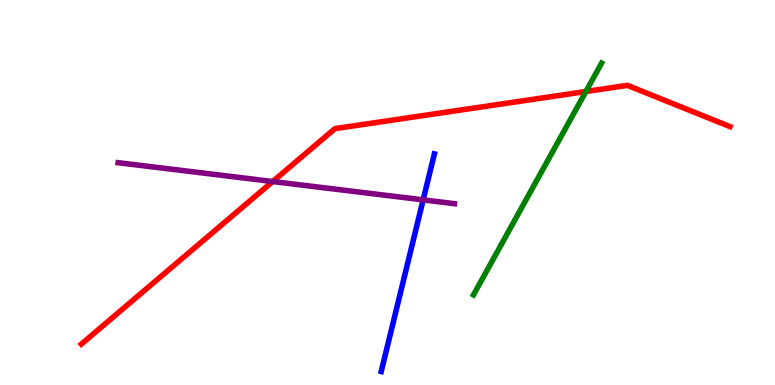[{'lines': ['blue', 'red'], 'intersections': []}, {'lines': ['green', 'red'], 'intersections': [{'x': 7.56, 'y': 7.62}]}, {'lines': ['purple', 'red'], 'intersections': [{'x': 3.52, 'y': 5.28}]}, {'lines': ['blue', 'green'], 'intersections': []}, {'lines': ['blue', 'purple'], 'intersections': [{'x': 5.46, 'y': 4.81}]}, {'lines': ['green', 'purple'], 'intersections': []}]